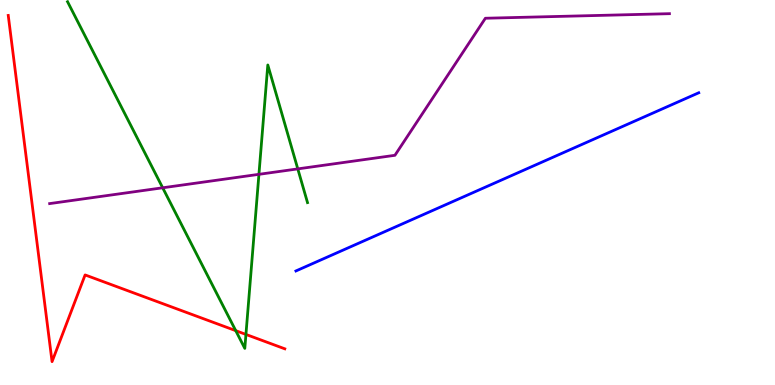[{'lines': ['blue', 'red'], 'intersections': []}, {'lines': ['green', 'red'], 'intersections': [{'x': 3.04, 'y': 1.41}, {'x': 3.17, 'y': 1.31}]}, {'lines': ['purple', 'red'], 'intersections': []}, {'lines': ['blue', 'green'], 'intersections': []}, {'lines': ['blue', 'purple'], 'intersections': []}, {'lines': ['green', 'purple'], 'intersections': [{'x': 2.1, 'y': 5.12}, {'x': 3.34, 'y': 5.47}, {'x': 3.84, 'y': 5.61}]}]